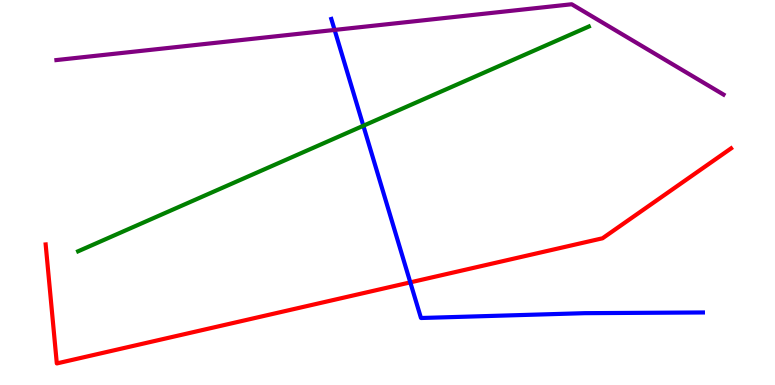[{'lines': ['blue', 'red'], 'intersections': [{'x': 5.29, 'y': 2.67}]}, {'lines': ['green', 'red'], 'intersections': []}, {'lines': ['purple', 'red'], 'intersections': []}, {'lines': ['blue', 'green'], 'intersections': [{'x': 4.69, 'y': 6.73}]}, {'lines': ['blue', 'purple'], 'intersections': [{'x': 4.32, 'y': 9.22}]}, {'lines': ['green', 'purple'], 'intersections': []}]